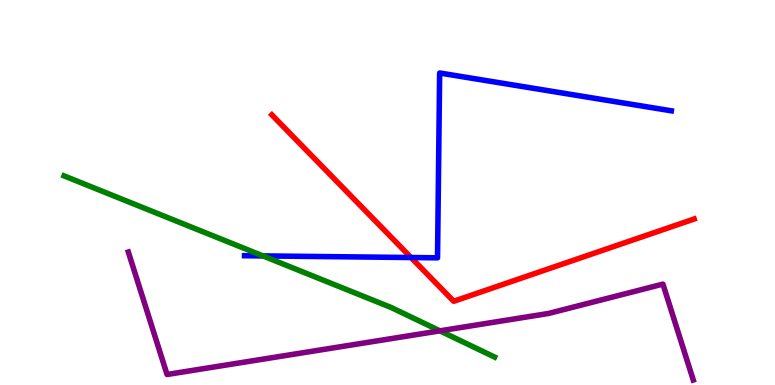[{'lines': ['blue', 'red'], 'intersections': [{'x': 5.3, 'y': 3.31}]}, {'lines': ['green', 'red'], 'intersections': []}, {'lines': ['purple', 'red'], 'intersections': []}, {'lines': ['blue', 'green'], 'intersections': [{'x': 3.39, 'y': 3.35}]}, {'lines': ['blue', 'purple'], 'intersections': []}, {'lines': ['green', 'purple'], 'intersections': [{'x': 5.68, 'y': 1.41}]}]